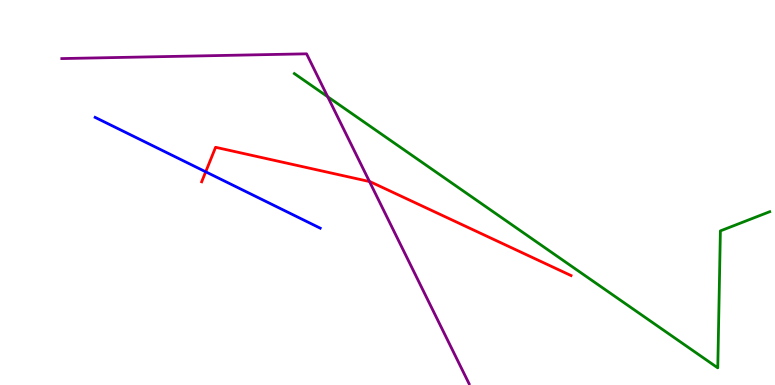[{'lines': ['blue', 'red'], 'intersections': [{'x': 2.65, 'y': 5.54}]}, {'lines': ['green', 'red'], 'intersections': []}, {'lines': ['purple', 'red'], 'intersections': [{'x': 4.77, 'y': 5.28}]}, {'lines': ['blue', 'green'], 'intersections': []}, {'lines': ['blue', 'purple'], 'intersections': []}, {'lines': ['green', 'purple'], 'intersections': [{'x': 4.23, 'y': 7.49}]}]